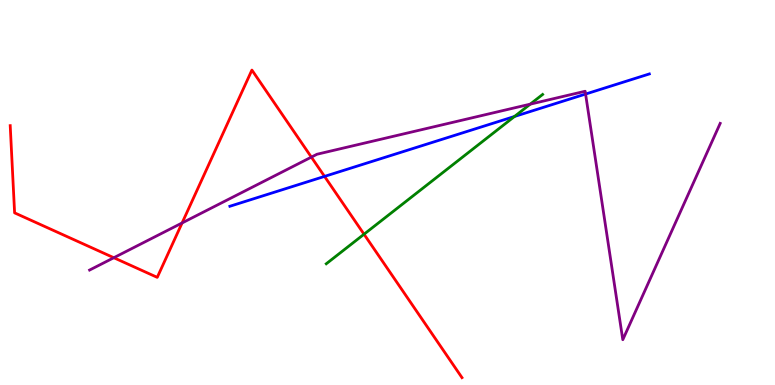[{'lines': ['blue', 'red'], 'intersections': [{'x': 4.19, 'y': 5.42}]}, {'lines': ['green', 'red'], 'intersections': [{'x': 4.7, 'y': 3.92}]}, {'lines': ['purple', 'red'], 'intersections': [{'x': 1.47, 'y': 3.31}, {'x': 2.35, 'y': 4.21}, {'x': 4.02, 'y': 5.92}]}, {'lines': ['blue', 'green'], 'intersections': [{'x': 6.64, 'y': 6.97}]}, {'lines': ['blue', 'purple'], 'intersections': [{'x': 7.56, 'y': 7.56}]}, {'lines': ['green', 'purple'], 'intersections': [{'x': 6.84, 'y': 7.29}]}]